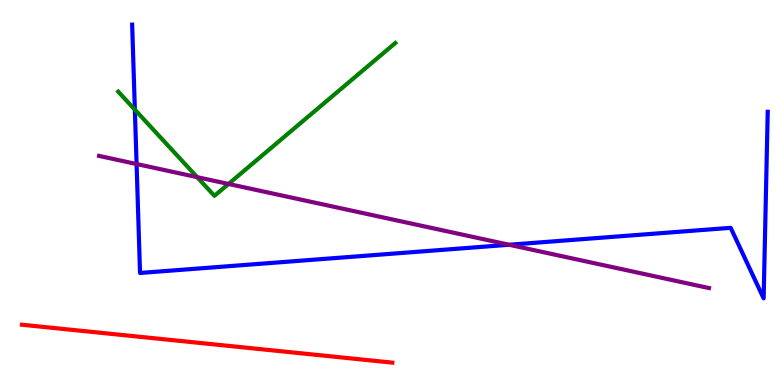[{'lines': ['blue', 'red'], 'intersections': []}, {'lines': ['green', 'red'], 'intersections': []}, {'lines': ['purple', 'red'], 'intersections': []}, {'lines': ['blue', 'green'], 'intersections': [{'x': 1.74, 'y': 7.15}]}, {'lines': ['blue', 'purple'], 'intersections': [{'x': 1.76, 'y': 5.74}, {'x': 6.57, 'y': 3.64}]}, {'lines': ['green', 'purple'], 'intersections': [{'x': 2.54, 'y': 5.4}, {'x': 2.95, 'y': 5.22}]}]